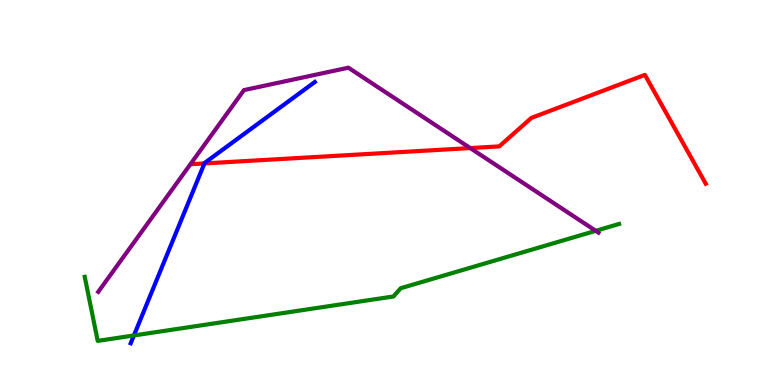[{'lines': ['blue', 'red'], 'intersections': [{'x': 2.64, 'y': 5.76}]}, {'lines': ['green', 'red'], 'intersections': []}, {'lines': ['purple', 'red'], 'intersections': [{'x': 6.07, 'y': 6.15}]}, {'lines': ['blue', 'green'], 'intersections': [{'x': 1.73, 'y': 1.29}]}, {'lines': ['blue', 'purple'], 'intersections': []}, {'lines': ['green', 'purple'], 'intersections': [{'x': 7.69, 'y': 4.0}]}]